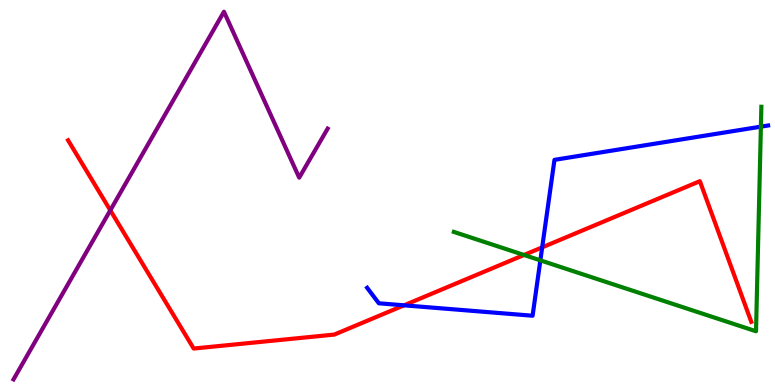[{'lines': ['blue', 'red'], 'intersections': [{'x': 5.21, 'y': 2.07}, {'x': 7.0, 'y': 3.58}]}, {'lines': ['green', 'red'], 'intersections': [{'x': 6.76, 'y': 3.38}]}, {'lines': ['purple', 'red'], 'intersections': [{'x': 1.42, 'y': 4.54}]}, {'lines': ['blue', 'green'], 'intersections': [{'x': 6.97, 'y': 3.24}, {'x': 9.82, 'y': 6.71}]}, {'lines': ['blue', 'purple'], 'intersections': []}, {'lines': ['green', 'purple'], 'intersections': []}]